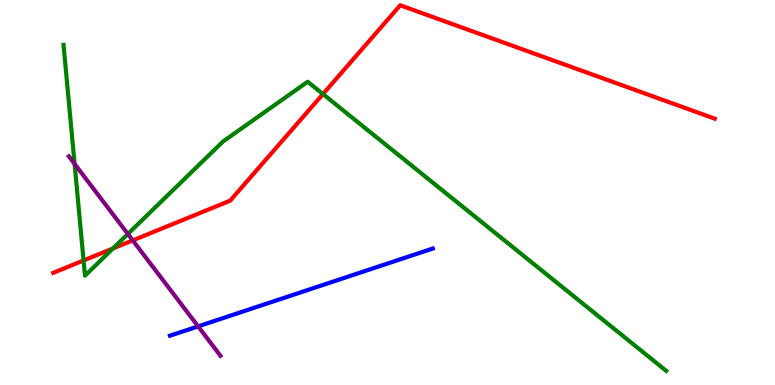[{'lines': ['blue', 'red'], 'intersections': []}, {'lines': ['green', 'red'], 'intersections': [{'x': 1.08, 'y': 3.23}, {'x': 1.46, 'y': 3.55}, {'x': 4.17, 'y': 7.56}]}, {'lines': ['purple', 'red'], 'intersections': [{'x': 1.71, 'y': 3.76}]}, {'lines': ['blue', 'green'], 'intersections': []}, {'lines': ['blue', 'purple'], 'intersections': [{'x': 2.56, 'y': 1.52}]}, {'lines': ['green', 'purple'], 'intersections': [{'x': 0.963, 'y': 5.74}, {'x': 1.65, 'y': 3.92}]}]